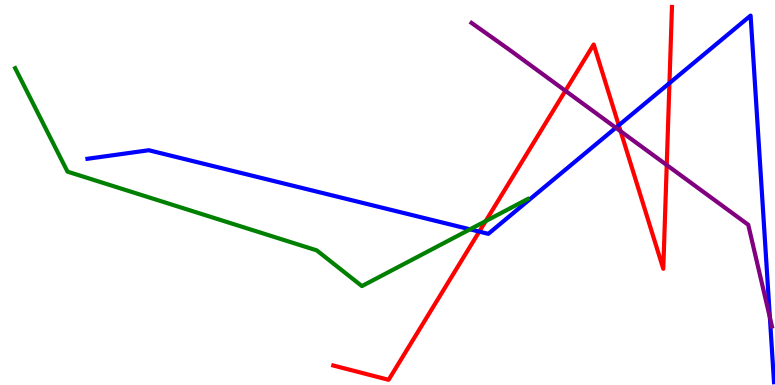[{'lines': ['blue', 'red'], 'intersections': [{'x': 6.18, 'y': 3.98}, {'x': 7.98, 'y': 6.75}, {'x': 8.64, 'y': 7.84}]}, {'lines': ['green', 'red'], 'intersections': [{'x': 6.27, 'y': 4.26}]}, {'lines': ['purple', 'red'], 'intersections': [{'x': 7.3, 'y': 7.64}, {'x': 8.01, 'y': 6.59}, {'x': 8.6, 'y': 5.71}]}, {'lines': ['blue', 'green'], 'intersections': [{'x': 6.06, 'y': 4.04}]}, {'lines': ['blue', 'purple'], 'intersections': [{'x': 7.95, 'y': 6.68}, {'x': 9.93, 'y': 1.75}]}, {'lines': ['green', 'purple'], 'intersections': []}]